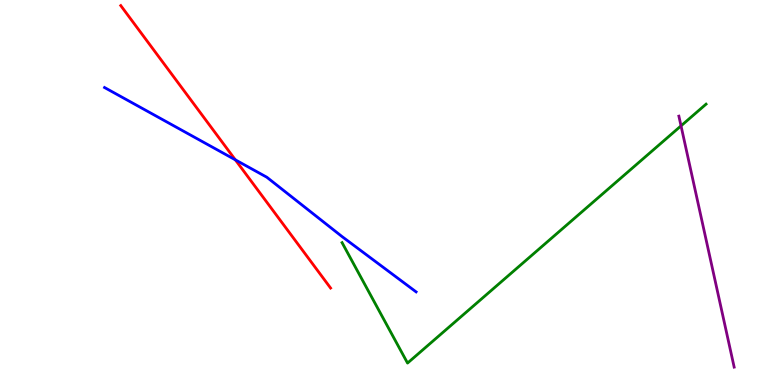[{'lines': ['blue', 'red'], 'intersections': [{'x': 3.04, 'y': 5.85}]}, {'lines': ['green', 'red'], 'intersections': []}, {'lines': ['purple', 'red'], 'intersections': []}, {'lines': ['blue', 'green'], 'intersections': []}, {'lines': ['blue', 'purple'], 'intersections': []}, {'lines': ['green', 'purple'], 'intersections': [{'x': 8.79, 'y': 6.73}]}]